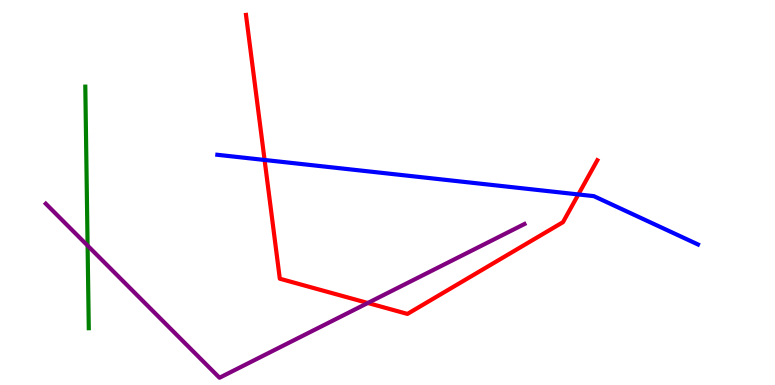[{'lines': ['blue', 'red'], 'intersections': [{'x': 3.41, 'y': 5.84}, {'x': 7.46, 'y': 4.95}]}, {'lines': ['green', 'red'], 'intersections': []}, {'lines': ['purple', 'red'], 'intersections': [{'x': 4.75, 'y': 2.13}]}, {'lines': ['blue', 'green'], 'intersections': []}, {'lines': ['blue', 'purple'], 'intersections': []}, {'lines': ['green', 'purple'], 'intersections': [{'x': 1.13, 'y': 3.62}]}]